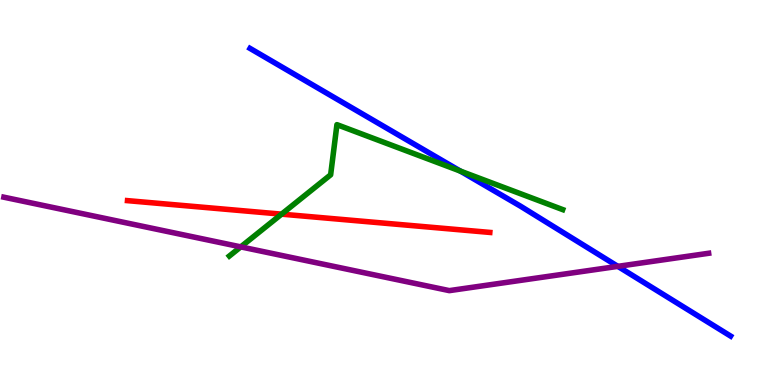[{'lines': ['blue', 'red'], 'intersections': []}, {'lines': ['green', 'red'], 'intersections': [{'x': 3.63, 'y': 4.44}]}, {'lines': ['purple', 'red'], 'intersections': []}, {'lines': ['blue', 'green'], 'intersections': [{'x': 5.94, 'y': 5.56}]}, {'lines': ['blue', 'purple'], 'intersections': [{'x': 7.97, 'y': 3.08}]}, {'lines': ['green', 'purple'], 'intersections': [{'x': 3.11, 'y': 3.59}]}]